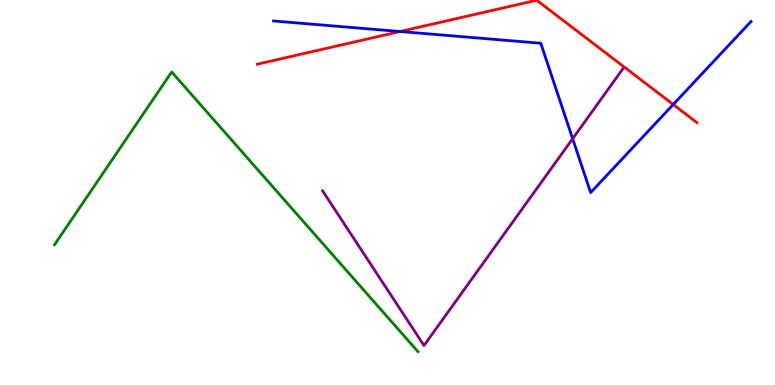[{'lines': ['blue', 'red'], 'intersections': [{'x': 5.16, 'y': 9.18}, {'x': 8.69, 'y': 7.29}]}, {'lines': ['green', 'red'], 'intersections': []}, {'lines': ['purple', 'red'], 'intersections': []}, {'lines': ['blue', 'green'], 'intersections': []}, {'lines': ['blue', 'purple'], 'intersections': [{'x': 7.39, 'y': 6.4}]}, {'lines': ['green', 'purple'], 'intersections': []}]